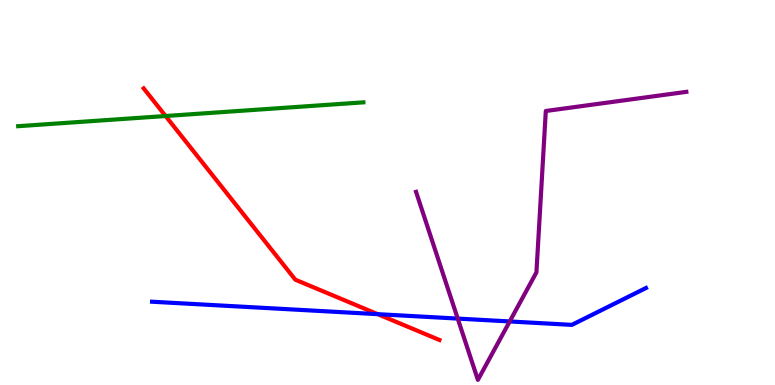[{'lines': ['blue', 'red'], 'intersections': [{'x': 4.87, 'y': 1.84}]}, {'lines': ['green', 'red'], 'intersections': [{'x': 2.14, 'y': 6.99}]}, {'lines': ['purple', 'red'], 'intersections': []}, {'lines': ['blue', 'green'], 'intersections': []}, {'lines': ['blue', 'purple'], 'intersections': [{'x': 5.91, 'y': 1.73}, {'x': 6.58, 'y': 1.65}]}, {'lines': ['green', 'purple'], 'intersections': []}]